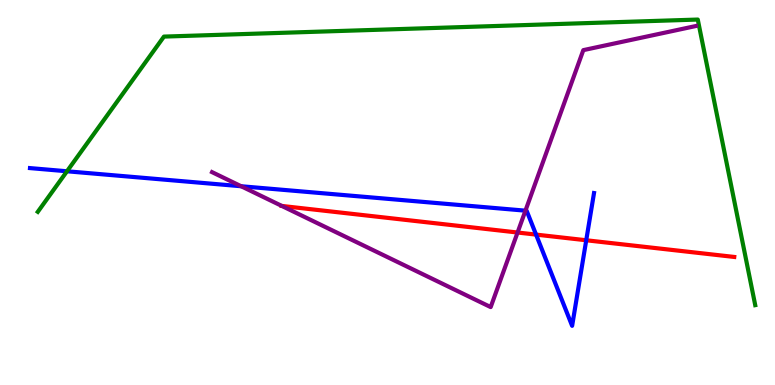[{'lines': ['blue', 'red'], 'intersections': [{'x': 6.92, 'y': 3.91}, {'x': 7.56, 'y': 3.76}]}, {'lines': ['green', 'red'], 'intersections': []}, {'lines': ['purple', 'red'], 'intersections': [{'x': 3.64, 'y': 4.65}, {'x': 6.68, 'y': 3.96}]}, {'lines': ['blue', 'green'], 'intersections': [{'x': 0.864, 'y': 5.55}]}, {'lines': ['blue', 'purple'], 'intersections': [{'x': 3.11, 'y': 5.16}, {'x': 6.78, 'y': 4.53}]}, {'lines': ['green', 'purple'], 'intersections': []}]